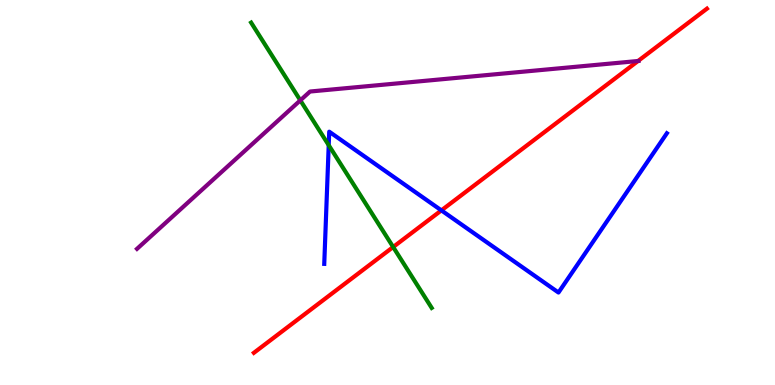[{'lines': ['blue', 'red'], 'intersections': [{'x': 5.7, 'y': 4.54}]}, {'lines': ['green', 'red'], 'intersections': [{'x': 5.07, 'y': 3.58}]}, {'lines': ['purple', 'red'], 'intersections': [{'x': 8.23, 'y': 8.42}]}, {'lines': ['blue', 'green'], 'intersections': [{'x': 4.24, 'y': 6.23}]}, {'lines': ['blue', 'purple'], 'intersections': []}, {'lines': ['green', 'purple'], 'intersections': [{'x': 3.88, 'y': 7.39}]}]